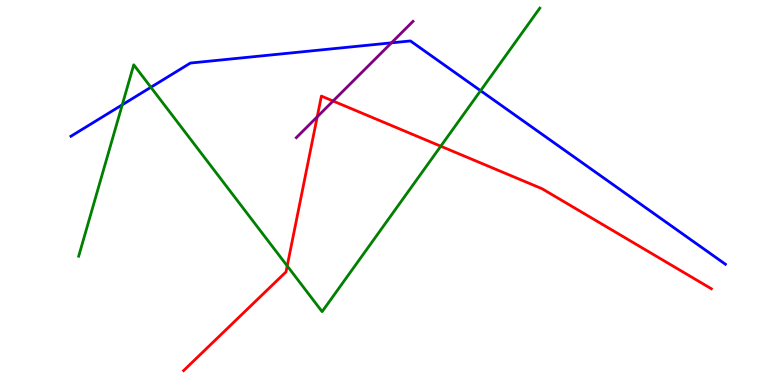[{'lines': ['blue', 'red'], 'intersections': []}, {'lines': ['green', 'red'], 'intersections': [{'x': 3.71, 'y': 3.09}, {'x': 5.69, 'y': 6.2}]}, {'lines': ['purple', 'red'], 'intersections': [{'x': 4.09, 'y': 6.97}, {'x': 4.3, 'y': 7.38}]}, {'lines': ['blue', 'green'], 'intersections': [{'x': 1.58, 'y': 7.28}, {'x': 1.95, 'y': 7.73}, {'x': 6.2, 'y': 7.64}]}, {'lines': ['blue', 'purple'], 'intersections': [{'x': 5.05, 'y': 8.89}]}, {'lines': ['green', 'purple'], 'intersections': []}]